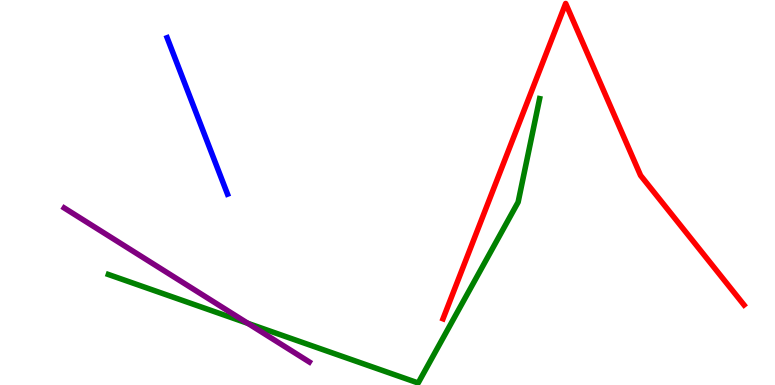[{'lines': ['blue', 'red'], 'intersections': []}, {'lines': ['green', 'red'], 'intersections': []}, {'lines': ['purple', 'red'], 'intersections': []}, {'lines': ['blue', 'green'], 'intersections': []}, {'lines': ['blue', 'purple'], 'intersections': []}, {'lines': ['green', 'purple'], 'intersections': [{'x': 3.2, 'y': 1.6}]}]